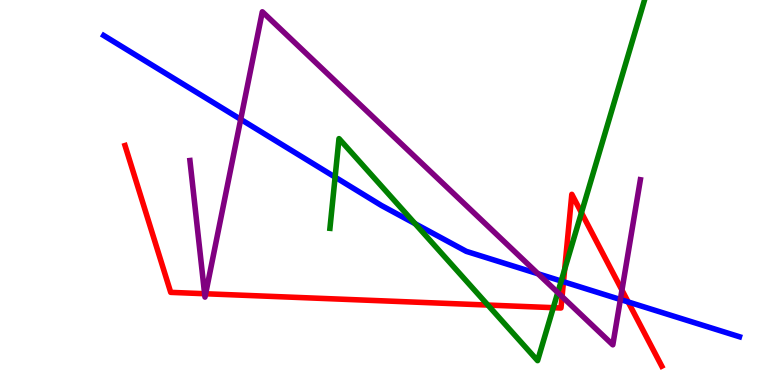[{'lines': ['blue', 'red'], 'intersections': [{'x': 7.27, 'y': 2.68}, {'x': 8.11, 'y': 2.16}]}, {'lines': ['green', 'red'], 'intersections': [{'x': 6.3, 'y': 2.08}, {'x': 7.14, 'y': 2.01}, {'x': 7.29, 'y': 3.0}, {'x': 7.5, 'y': 4.47}]}, {'lines': ['purple', 'red'], 'intersections': [{'x': 2.64, 'y': 2.37}, {'x': 2.65, 'y': 2.37}, {'x': 7.25, 'y': 2.3}, {'x': 8.03, 'y': 2.46}]}, {'lines': ['blue', 'green'], 'intersections': [{'x': 4.32, 'y': 5.4}, {'x': 5.36, 'y': 4.19}, {'x': 7.24, 'y': 2.7}]}, {'lines': ['blue', 'purple'], 'intersections': [{'x': 3.11, 'y': 6.9}, {'x': 6.94, 'y': 2.89}, {'x': 8.0, 'y': 2.22}]}, {'lines': ['green', 'purple'], 'intersections': [{'x': 7.2, 'y': 2.4}]}]